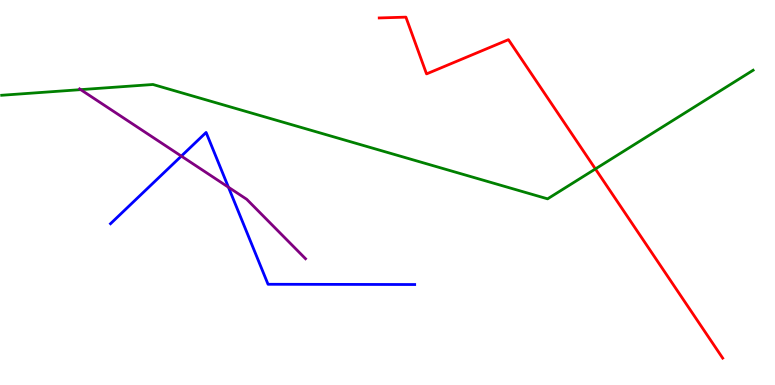[{'lines': ['blue', 'red'], 'intersections': []}, {'lines': ['green', 'red'], 'intersections': [{'x': 7.68, 'y': 5.61}]}, {'lines': ['purple', 'red'], 'intersections': []}, {'lines': ['blue', 'green'], 'intersections': []}, {'lines': ['blue', 'purple'], 'intersections': [{'x': 2.34, 'y': 5.95}, {'x': 2.95, 'y': 5.14}]}, {'lines': ['green', 'purple'], 'intersections': [{'x': 1.04, 'y': 7.67}]}]